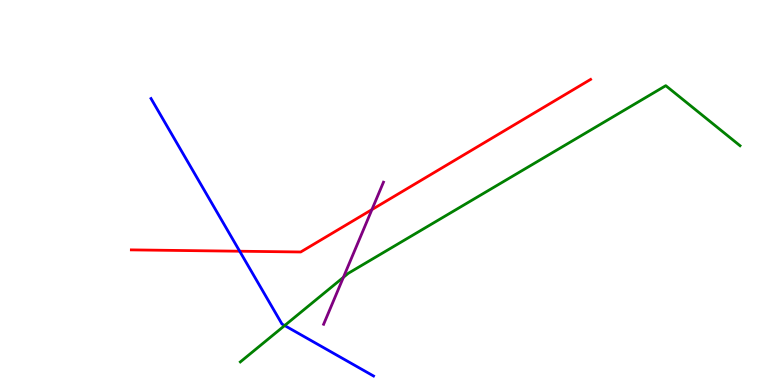[{'lines': ['blue', 'red'], 'intersections': [{'x': 3.09, 'y': 3.47}]}, {'lines': ['green', 'red'], 'intersections': []}, {'lines': ['purple', 'red'], 'intersections': [{'x': 4.8, 'y': 4.56}]}, {'lines': ['blue', 'green'], 'intersections': [{'x': 3.67, 'y': 1.54}]}, {'lines': ['blue', 'purple'], 'intersections': []}, {'lines': ['green', 'purple'], 'intersections': [{'x': 4.43, 'y': 2.8}]}]